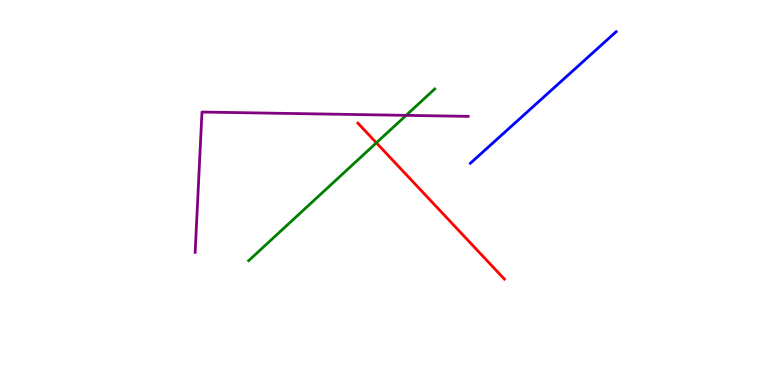[{'lines': ['blue', 'red'], 'intersections': []}, {'lines': ['green', 'red'], 'intersections': [{'x': 4.86, 'y': 6.29}]}, {'lines': ['purple', 'red'], 'intersections': []}, {'lines': ['blue', 'green'], 'intersections': []}, {'lines': ['blue', 'purple'], 'intersections': []}, {'lines': ['green', 'purple'], 'intersections': [{'x': 5.24, 'y': 7.0}]}]